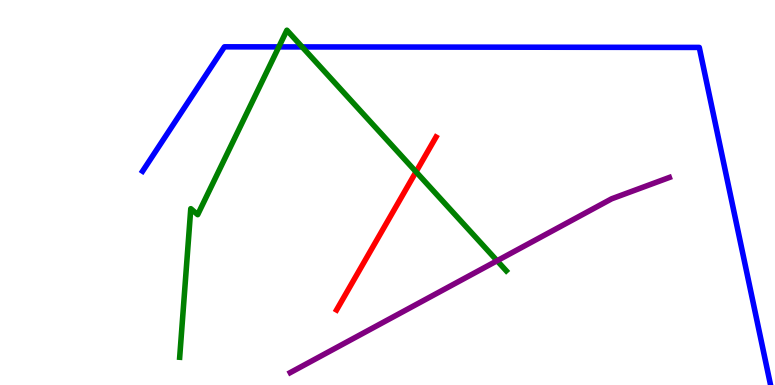[{'lines': ['blue', 'red'], 'intersections': []}, {'lines': ['green', 'red'], 'intersections': [{'x': 5.37, 'y': 5.54}]}, {'lines': ['purple', 'red'], 'intersections': []}, {'lines': ['blue', 'green'], 'intersections': [{'x': 3.6, 'y': 8.78}, {'x': 3.9, 'y': 8.78}]}, {'lines': ['blue', 'purple'], 'intersections': []}, {'lines': ['green', 'purple'], 'intersections': [{'x': 6.41, 'y': 3.23}]}]